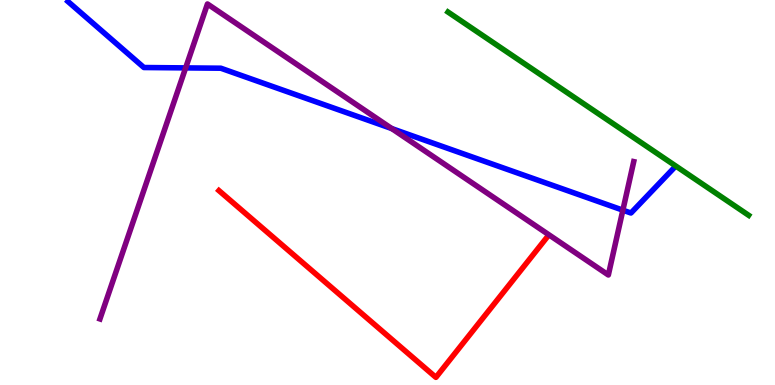[{'lines': ['blue', 'red'], 'intersections': []}, {'lines': ['green', 'red'], 'intersections': []}, {'lines': ['purple', 'red'], 'intersections': []}, {'lines': ['blue', 'green'], 'intersections': []}, {'lines': ['blue', 'purple'], 'intersections': [{'x': 2.4, 'y': 8.24}, {'x': 5.06, 'y': 6.66}, {'x': 8.04, 'y': 4.54}]}, {'lines': ['green', 'purple'], 'intersections': []}]